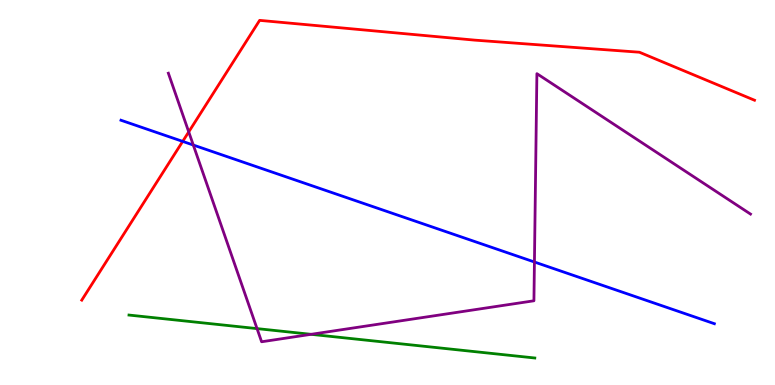[{'lines': ['blue', 'red'], 'intersections': [{'x': 2.36, 'y': 6.33}]}, {'lines': ['green', 'red'], 'intersections': []}, {'lines': ['purple', 'red'], 'intersections': [{'x': 2.44, 'y': 6.57}]}, {'lines': ['blue', 'green'], 'intersections': []}, {'lines': ['blue', 'purple'], 'intersections': [{'x': 2.49, 'y': 6.23}, {'x': 6.9, 'y': 3.19}]}, {'lines': ['green', 'purple'], 'intersections': [{'x': 3.32, 'y': 1.46}, {'x': 4.01, 'y': 1.32}]}]